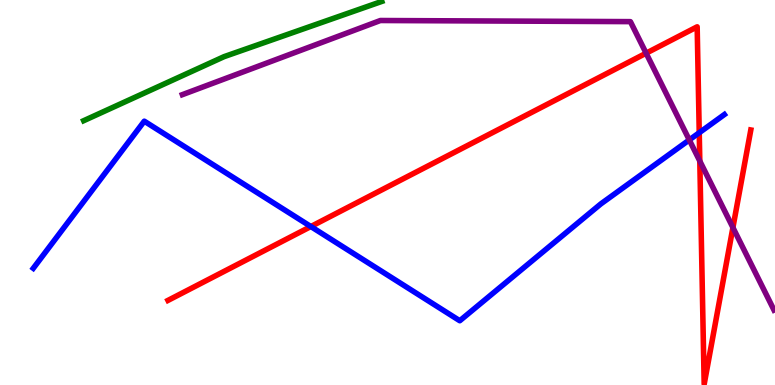[{'lines': ['blue', 'red'], 'intersections': [{'x': 4.01, 'y': 4.12}, {'x': 9.02, 'y': 6.55}]}, {'lines': ['green', 'red'], 'intersections': []}, {'lines': ['purple', 'red'], 'intersections': [{'x': 8.34, 'y': 8.62}, {'x': 9.03, 'y': 5.82}, {'x': 9.46, 'y': 4.09}]}, {'lines': ['blue', 'green'], 'intersections': []}, {'lines': ['blue', 'purple'], 'intersections': [{'x': 8.89, 'y': 6.37}]}, {'lines': ['green', 'purple'], 'intersections': []}]